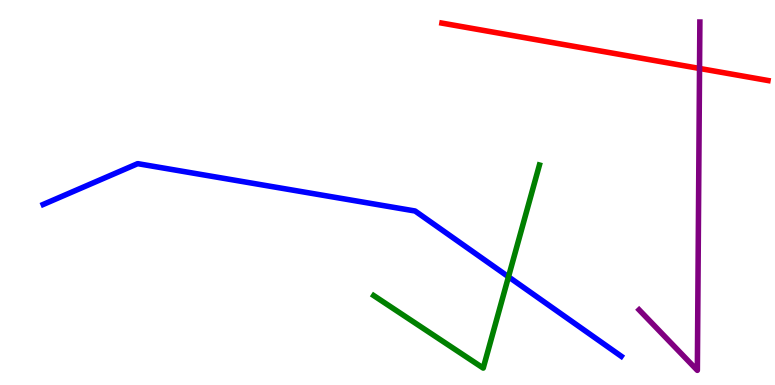[{'lines': ['blue', 'red'], 'intersections': []}, {'lines': ['green', 'red'], 'intersections': []}, {'lines': ['purple', 'red'], 'intersections': [{'x': 9.03, 'y': 8.22}]}, {'lines': ['blue', 'green'], 'intersections': [{'x': 6.56, 'y': 2.81}]}, {'lines': ['blue', 'purple'], 'intersections': []}, {'lines': ['green', 'purple'], 'intersections': []}]